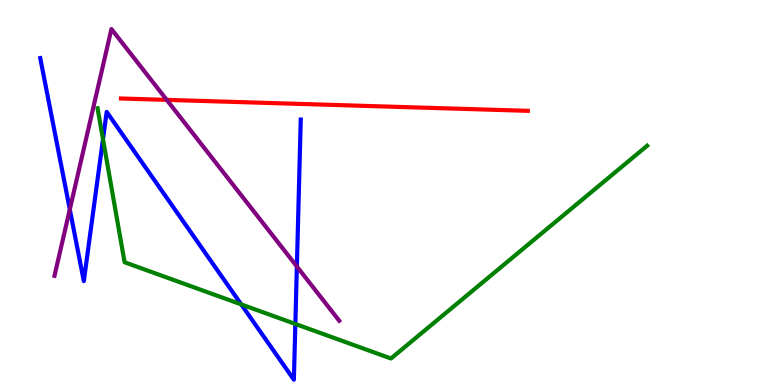[{'lines': ['blue', 'red'], 'intersections': []}, {'lines': ['green', 'red'], 'intersections': []}, {'lines': ['purple', 'red'], 'intersections': [{'x': 2.15, 'y': 7.41}]}, {'lines': ['blue', 'green'], 'intersections': [{'x': 1.33, 'y': 6.38}, {'x': 3.11, 'y': 2.09}, {'x': 3.81, 'y': 1.59}]}, {'lines': ['blue', 'purple'], 'intersections': [{'x': 0.901, 'y': 4.56}, {'x': 3.83, 'y': 3.08}]}, {'lines': ['green', 'purple'], 'intersections': []}]